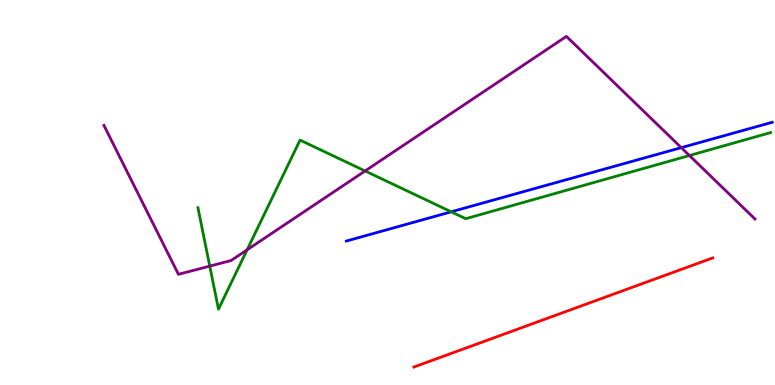[{'lines': ['blue', 'red'], 'intersections': []}, {'lines': ['green', 'red'], 'intersections': []}, {'lines': ['purple', 'red'], 'intersections': []}, {'lines': ['blue', 'green'], 'intersections': [{'x': 5.82, 'y': 4.5}]}, {'lines': ['blue', 'purple'], 'intersections': [{'x': 8.79, 'y': 6.17}]}, {'lines': ['green', 'purple'], 'intersections': [{'x': 2.71, 'y': 3.09}, {'x': 3.19, 'y': 3.51}, {'x': 4.71, 'y': 5.56}, {'x': 8.9, 'y': 5.96}]}]